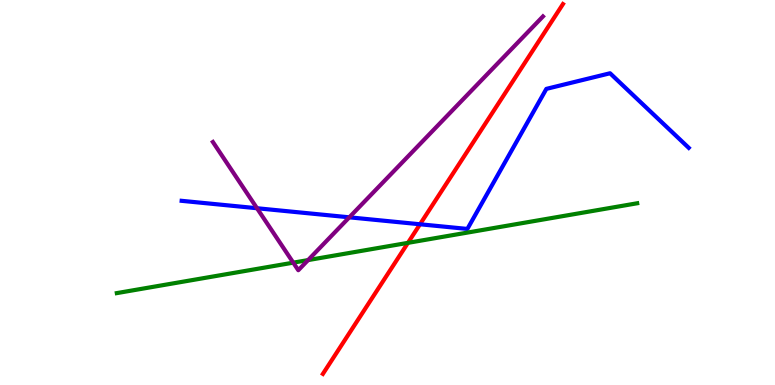[{'lines': ['blue', 'red'], 'intersections': [{'x': 5.42, 'y': 4.17}]}, {'lines': ['green', 'red'], 'intersections': [{'x': 5.26, 'y': 3.69}]}, {'lines': ['purple', 'red'], 'intersections': []}, {'lines': ['blue', 'green'], 'intersections': []}, {'lines': ['blue', 'purple'], 'intersections': [{'x': 3.32, 'y': 4.59}, {'x': 4.51, 'y': 4.36}]}, {'lines': ['green', 'purple'], 'intersections': [{'x': 3.78, 'y': 3.18}, {'x': 3.98, 'y': 3.24}]}]